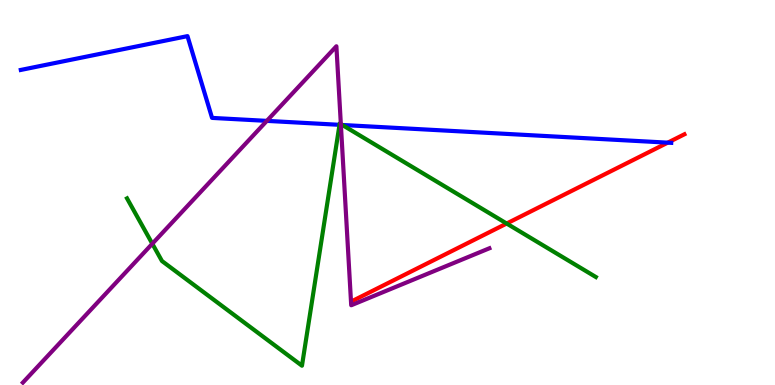[{'lines': ['blue', 'red'], 'intersections': [{'x': 8.62, 'y': 6.29}]}, {'lines': ['green', 'red'], 'intersections': [{'x': 6.54, 'y': 4.19}]}, {'lines': ['purple', 'red'], 'intersections': []}, {'lines': ['blue', 'green'], 'intersections': [{'x': 4.38, 'y': 6.76}, {'x': 4.42, 'y': 6.75}]}, {'lines': ['blue', 'purple'], 'intersections': [{'x': 3.44, 'y': 6.86}, {'x': 4.4, 'y': 6.76}]}, {'lines': ['green', 'purple'], 'intersections': [{'x': 1.97, 'y': 3.67}, {'x': 4.4, 'y': 6.78}]}]